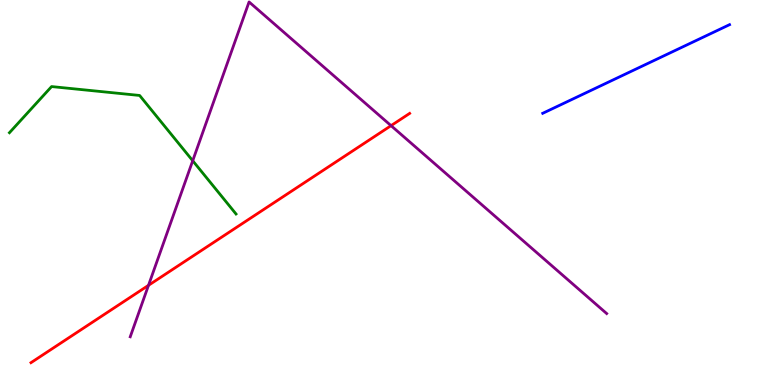[{'lines': ['blue', 'red'], 'intersections': []}, {'lines': ['green', 'red'], 'intersections': []}, {'lines': ['purple', 'red'], 'intersections': [{'x': 1.92, 'y': 2.59}, {'x': 5.05, 'y': 6.74}]}, {'lines': ['blue', 'green'], 'intersections': []}, {'lines': ['blue', 'purple'], 'intersections': []}, {'lines': ['green', 'purple'], 'intersections': [{'x': 2.49, 'y': 5.83}]}]